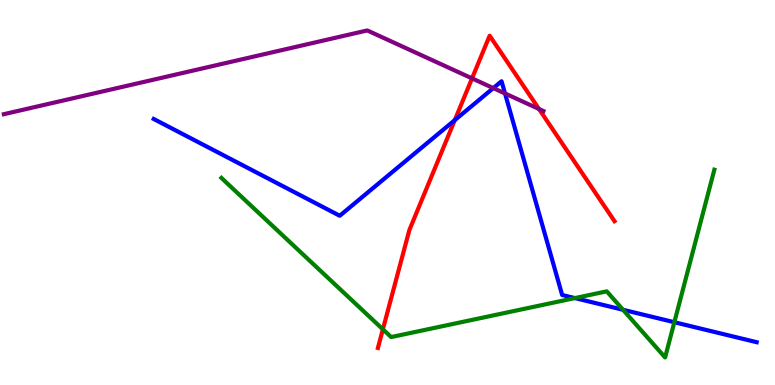[{'lines': ['blue', 'red'], 'intersections': [{'x': 5.87, 'y': 6.88}]}, {'lines': ['green', 'red'], 'intersections': [{'x': 4.94, 'y': 1.45}]}, {'lines': ['purple', 'red'], 'intersections': [{'x': 6.09, 'y': 7.96}, {'x': 6.95, 'y': 7.17}]}, {'lines': ['blue', 'green'], 'intersections': [{'x': 7.42, 'y': 2.26}, {'x': 8.04, 'y': 1.95}, {'x': 8.7, 'y': 1.63}]}, {'lines': ['blue', 'purple'], 'intersections': [{'x': 6.37, 'y': 7.71}, {'x': 6.52, 'y': 7.57}]}, {'lines': ['green', 'purple'], 'intersections': []}]